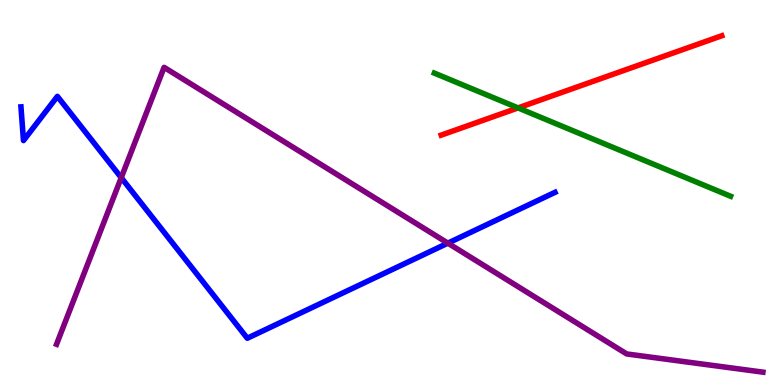[{'lines': ['blue', 'red'], 'intersections': []}, {'lines': ['green', 'red'], 'intersections': [{'x': 6.68, 'y': 7.2}]}, {'lines': ['purple', 'red'], 'intersections': []}, {'lines': ['blue', 'green'], 'intersections': []}, {'lines': ['blue', 'purple'], 'intersections': [{'x': 1.56, 'y': 5.38}, {'x': 5.78, 'y': 3.68}]}, {'lines': ['green', 'purple'], 'intersections': []}]